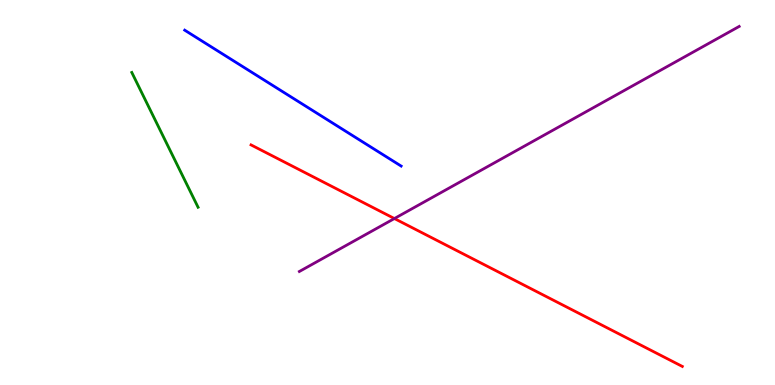[{'lines': ['blue', 'red'], 'intersections': []}, {'lines': ['green', 'red'], 'intersections': []}, {'lines': ['purple', 'red'], 'intersections': [{'x': 5.09, 'y': 4.32}]}, {'lines': ['blue', 'green'], 'intersections': []}, {'lines': ['blue', 'purple'], 'intersections': []}, {'lines': ['green', 'purple'], 'intersections': []}]